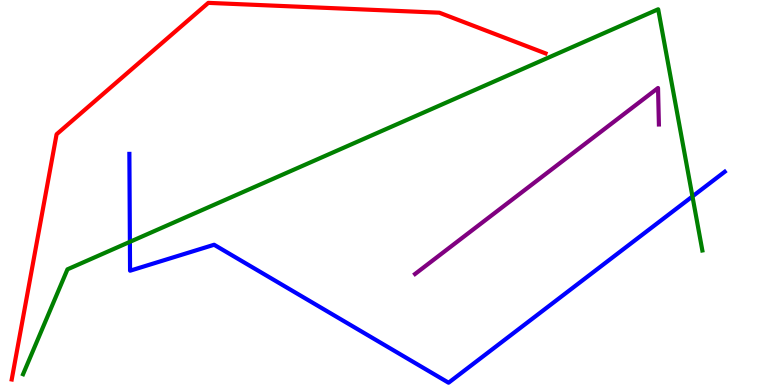[{'lines': ['blue', 'red'], 'intersections': []}, {'lines': ['green', 'red'], 'intersections': []}, {'lines': ['purple', 'red'], 'intersections': []}, {'lines': ['blue', 'green'], 'intersections': [{'x': 1.68, 'y': 3.72}, {'x': 8.93, 'y': 4.9}]}, {'lines': ['blue', 'purple'], 'intersections': []}, {'lines': ['green', 'purple'], 'intersections': []}]